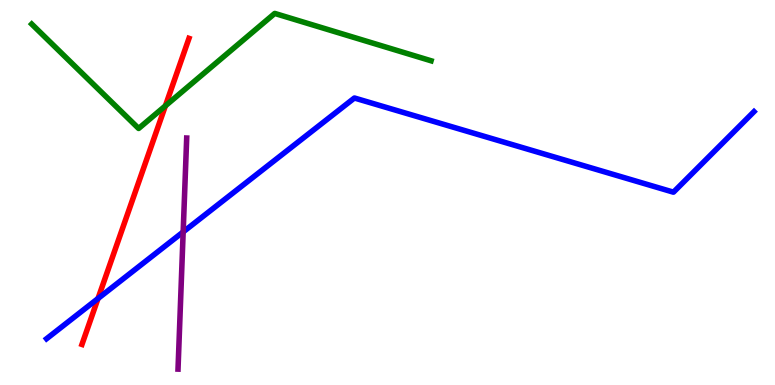[{'lines': ['blue', 'red'], 'intersections': [{'x': 1.26, 'y': 2.25}]}, {'lines': ['green', 'red'], 'intersections': [{'x': 2.13, 'y': 7.25}]}, {'lines': ['purple', 'red'], 'intersections': []}, {'lines': ['blue', 'green'], 'intersections': []}, {'lines': ['blue', 'purple'], 'intersections': [{'x': 2.36, 'y': 3.98}]}, {'lines': ['green', 'purple'], 'intersections': []}]